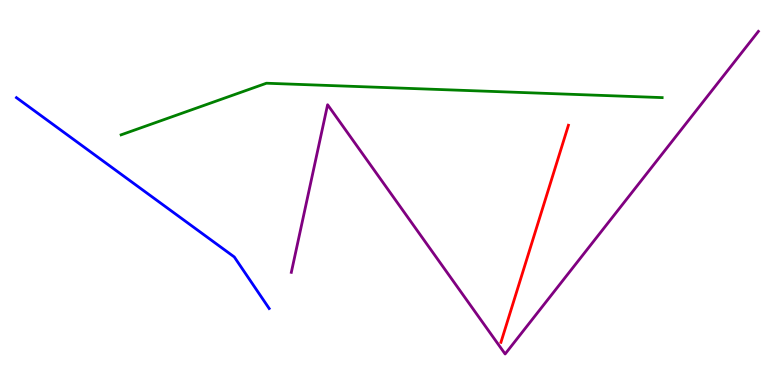[{'lines': ['blue', 'red'], 'intersections': []}, {'lines': ['green', 'red'], 'intersections': []}, {'lines': ['purple', 'red'], 'intersections': []}, {'lines': ['blue', 'green'], 'intersections': []}, {'lines': ['blue', 'purple'], 'intersections': []}, {'lines': ['green', 'purple'], 'intersections': []}]